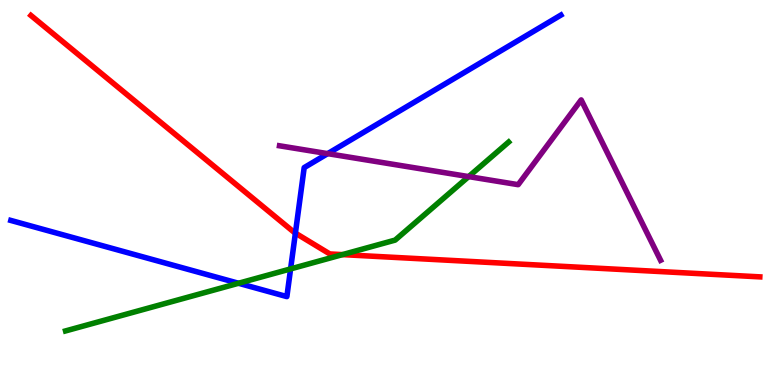[{'lines': ['blue', 'red'], 'intersections': [{'x': 3.81, 'y': 3.95}]}, {'lines': ['green', 'red'], 'intersections': [{'x': 4.42, 'y': 3.39}]}, {'lines': ['purple', 'red'], 'intersections': []}, {'lines': ['blue', 'green'], 'intersections': [{'x': 3.08, 'y': 2.64}, {'x': 3.75, 'y': 3.02}]}, {'lines': ['blue', 'purple'], 'intersections': [{'x': 4.23, 'y': 6.01}]}, {'lines': ['green', 'purple'], 'intersections': [{'x': 6.05, 'y': 5.41}]}]